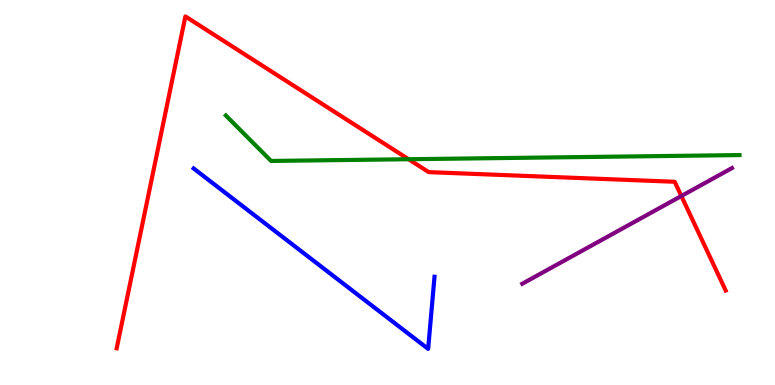[{'lines': ['blue', 'red'], 'intersections': []}, {'lines': ['green', 'red'], 'intersections': [{'x': 5.27, 'y': 5.86}]}, {'lines': ['purple', 'red'], 'intersections': [{'x': 8.79, 'y': 4.91}]}, {'lines': ['blue', 'green'], 'intersections': []}, {'lines': ['blue', 'purple'], 'intersections': []}, {'lines': ['green', 'purple'], 'intersections': []}]